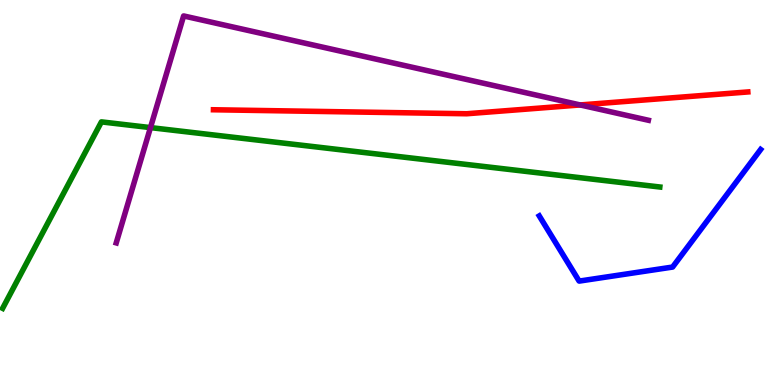[{'lines': ['blue', 'red'], 'intersections': []}, {'lines': ['green', 'red'], 'intersections': []}, {'lines': ['purple', 'red'], 'intersections': [{'x': 7.49, 'y': 7.27}]}, {'lines': ['blue', 'green'], 'intersections': []}, {'lines': ['blue', 'purple'], 'intersections': []}, {'lines': ['green', 'purple'], 'intersections': [{'x': 1.94, 'y': 6.69}]}]